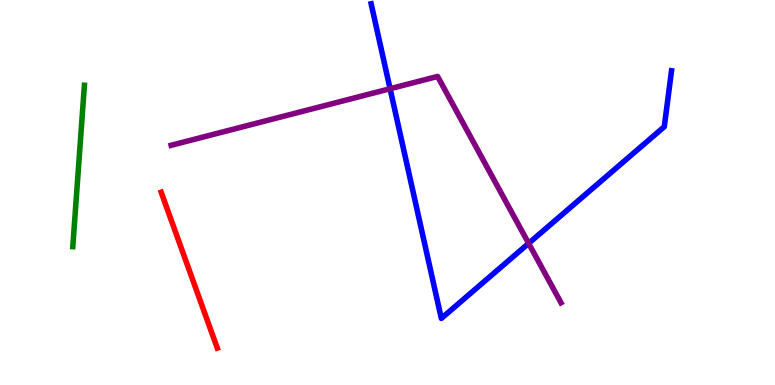[{'lines': ['blue', 'red'], 'intersections': []}, {'lines': ['green', 'red'], 'intersections': []}, {'lines': ['purple', 'red'], 'intersections': []}, {'lines': ['blue', 'green'], 'intersections': []}, {'lines': ['blue', 'purple'], 'intersections': [{'x': 5.03, 'y': 7.7}, {'x': 6.82, 'y': 3.68}]}, {'lines': ['green', 'purple'], 'intersections': []}]